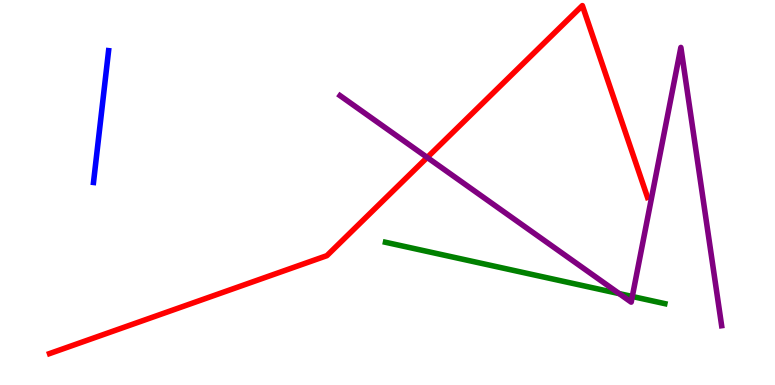[{'lines': ['blue', 'red'], 'intersections': []}, {'lines': ['green', 'red'], 'intersections': []}, {'lines': ['purple', 'red'], 'intersections': [{'x': 5.51, 'y': 5.91}]}, {'lines': ['blue', 'green'], 'intersections': []}, {'lines': ['blue', 'purple'], 'intersections': []}, {'lines': ['green', 'purple'], 'intersections': [{'x': 7.99, 'y': 2.37}, {'x': 8.16, 'y': 2.3}]}]